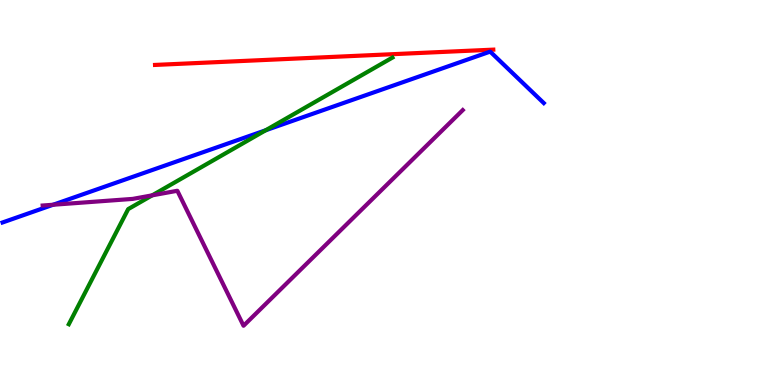[{'lines': ['blue', 'red'], 'intersections': []}, {'lines': ['green', 'red'], 'intersections': []}, {'lines': ['purple', 'red'], 'intersections': []}, {'lines': ['blue', 'green'], 'intersections': [{'x': 3.43, 'y': 6.62}]}, {'lines': ['blue', 'purple'], 'intersections': [{'x': 0.685, 'y': 4.68}]}, {'lines': ['green', 'purple'], 'intersections': [{'x': 1.96, 'y': 4.93}]}]